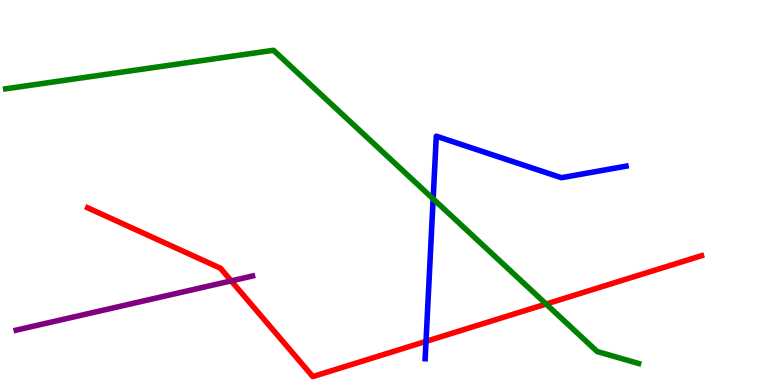[{'lines': ['blue', 'red'], 'intersections': [{'x': 5.5, 'y': 1.13}]}, {'lines': ['green', 'red'], 'intersections': [{'x': 7.05, 'y': 2.1}]}, {'lines': ['purple', 'red'], 'intersections': [{'x': 2.98, 'y': 2.7}]}, {'lines': ['blue', 'green'], 'intersections': [{'x': 5.59, 'y': 4.83}]}, {'lines': ['blue', 'purple'], 'intersections': []}, {'lines': ['green', 'purple'], 'intersections': []}]